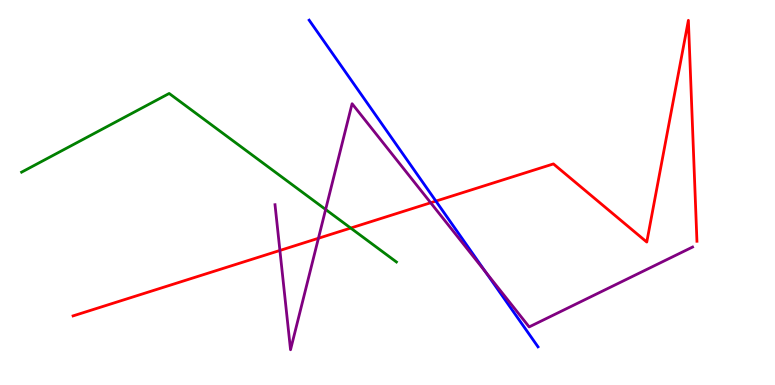[{'lines': ['blue', 'red'], 'intersections': [{'x': 5.62, 'y': 4.78}]}, {'lines': ['green', 'red'], 'intersections': [{'x': 4.53, 'y': 4.08}]}, {'lines': ['purple', 'red'], 'intersections': [{'x': 3.61, 'y': 3.49}, {'x': 4.11, 'y': 3.81}, {'x': 5.56, 'y': 4.73}]}, {'lines': ['blue', 'green'], 'intersections': []}, {'lines': ['blue', 'purple'], 'intersections': [{'x': 6.26, 'y': 2.94}]}, {'lines': ['green', 'purple'], 'intersections': [{'x': 4.2, 'y': 4.56}]}]